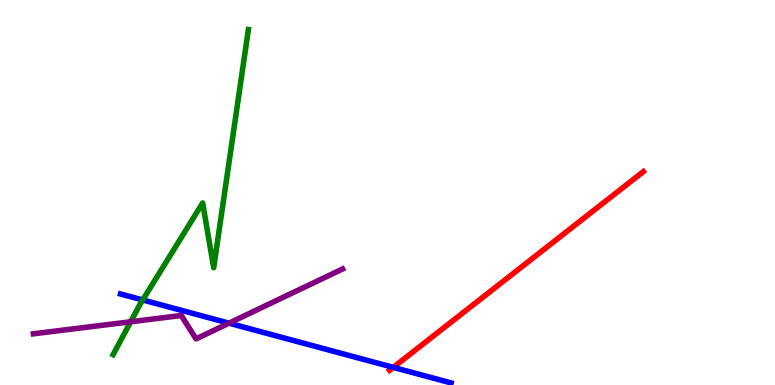[{'lines': ['blue', 'red'], 'intersections': [{'x': 5.07, 'y': 0.458}]}, {'lines': ['green', 'red'], 'intersections': []}, {'lines': ['purple', 'red'], 'intersections': []}, {'lines': ['blue', 'green'], 'intersections': [{'x': 1.84, 'y': 2.21}]}, {'lines': ['blue', 'purple'], 'intersections': [{'x': 2.95, 'y': 1.61}]}, {'lines': ['green', 'purple'], 'intersections': [{'x': 1.69, 'y': 1.64}]}]